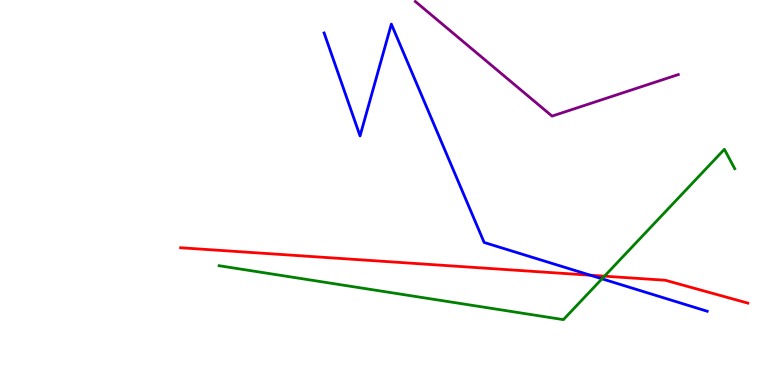[{'lines': ['blue', 'red'], 'intersections': [{'x': 7.62, 'y': 2.85}]}, {'lines': ['green', 'red'], 'intersections': [{'x': 7.8, 'y': 2.83}]}, {'lines': ['purple', 'red'], 'intersections': []}, {'lines': ['blue', 'green'], 'intersections': [{'x': 7.77, 'y': 2.76}]}, {'lines': ['blue', 'purple'], 'intersections': []}, {'lines': ['green', 'purple'], 'intersections': []}]